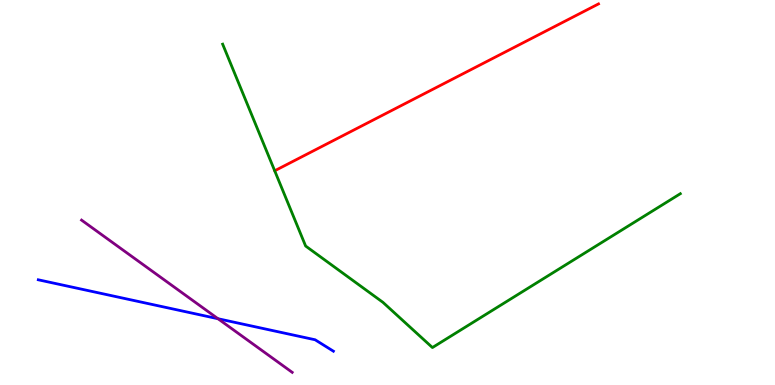[{'lines': ['blue', 'red'], 'intersections': []}, {'lines': ['green', 'red'], 'intersections': []}, {'lines': ['purple', 'red'], 'intersections': []}, {'lines': ['blue', 'green'], 'intersections': []}, {'lines': ['blue', 'purple'], 'intersections': [{'x': 2.81, 'y': 1.72}]}, {'lines': ['green', 'purple'], 'intersections': []}]